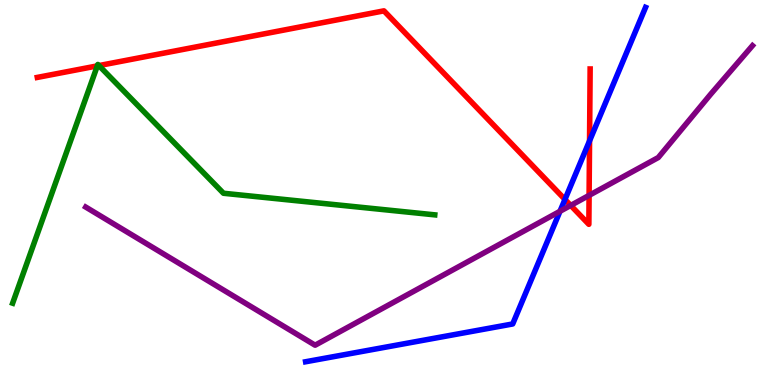[{'lines': ['blue', 'red'], 'intersections': [{'x': 7.29, 'y': 4.82}, {'x': 7.61, 'y': 6.34}]}, {'lines': ['green', 'red'], 'intersections': [{'x': 1.26, 'y': 8.29}, {'x': 1.28, 'y': 8.3}]}, {'lines': ['purple', 'red'], 'intersections': [{'x': 7.36, 'y': 4.66}, {'x': 7.6, 'y': 4.93}]}, {'lines': ['blue', 'green'], 'intersections': []}, {'lines': ['blue', 'purple'], 'intersections': [{'x': 7.23, 'y': 4.51}]}, {'lines': ['green', 'purple'], 'intersections': []}]